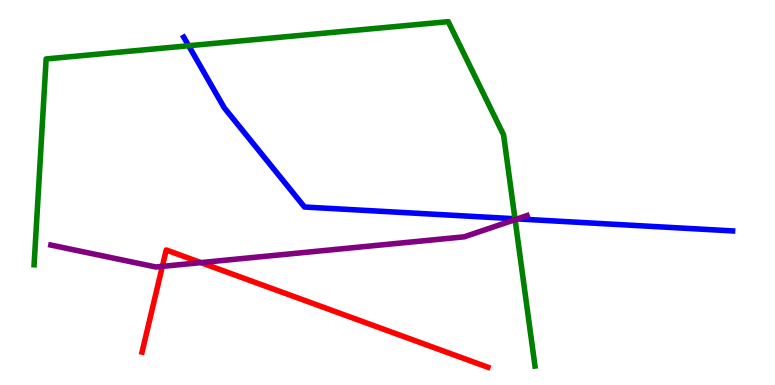[{'lines': ['blue', 'red'], 'intersections': []}, {'lines': ['green', 'red'], 'intersections': []}, {'lines': ['purple', 'red'], 'intersections': [{'x': 2.09, 'y': 3.08}, {'x': 2.59, 'y': 3.18}]}, {'lines': ['blue', 'green'], 'intersections': [{'x': 2.43, 'y': 8.81}, {'x': 6.64, 'y': 4.32}]}, {'lines': ['blue', 'purple'], 'intersections': [{'x': 6.67, 'y': 4.31}]}, {'lines': ['green', 'purple'], 'intersections': [{'x': 6.65, 'y': 4.3}]}]